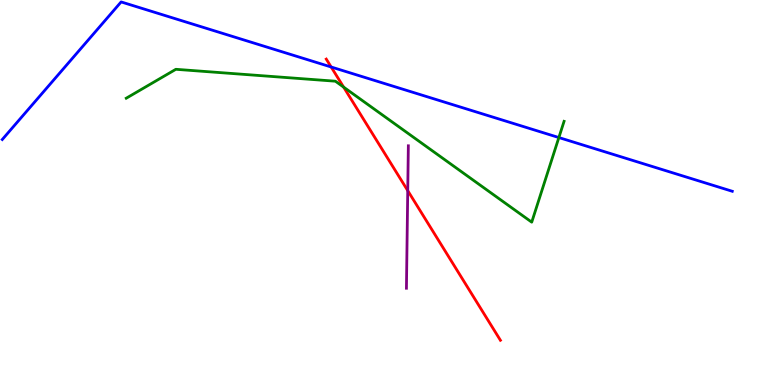[{'lines': ['blue', 'red'], 'intersections': [{'x': 4.27, 'y': 8.26}]}, {'lines': ['green', 'red'], 'intersections': [{'x': 4.43, 'y': 7.74}]}, {'lines': ['purple', 'red'], 'intersections': [{'x': 5.26, 'y': 5.05}]}, {'lines': ['blue', 'green'], 'intersections': [{'x': 7.21, 'y': 6.43}]}, {'lines': ['blue', 'purple'], 'intersections': []}, {'lines': ['green', 'purple'], 'intersections': []}]